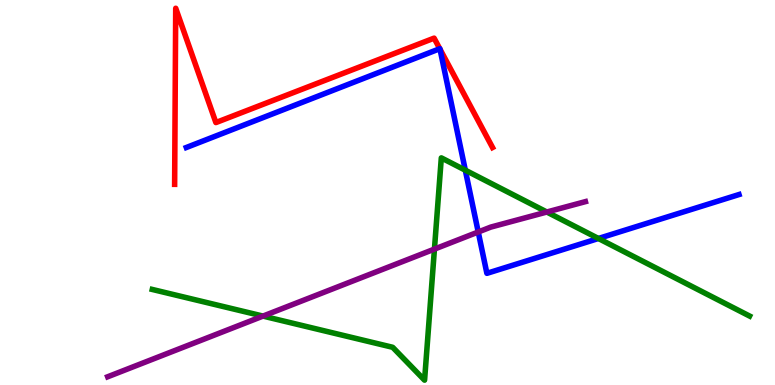[{'lines': ['blue', 'red'], 'intersections': [{'x': 5.67, 'y': 8.73}, {'x': 5.68, 'y': 8.72}]}, {'lines': ['green', 'red'], 'intersections': []}, {'lines': ['purple', 'red'], 'intersections': []}, {'lines': ['blue', 'green'], 'intersections': [{'x': 6.0, 'y': 5.58}, {'x': 7.72, 'y': 3.81}]}, {'lines': ['blue', 'purple'], 'intersections': [{'x': 6.17, 'y': 3.97}]}, {'lines': ['green', 'purple'], 'intersections': [{'x': 3.39, 'y': 1.79}, {'x': 5.61, 'y': 3.53}, {'x': 7.06, 'y': 4.49}]}]